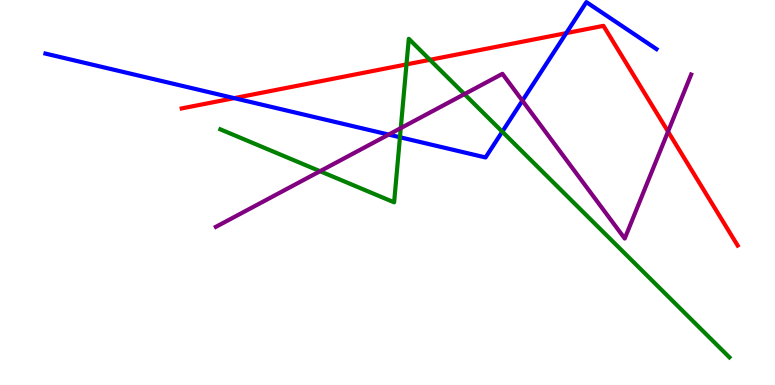[{'lines': ['blue', 'red'], 'intersections': [{'x': 3.02, 'y': 7.45}, {'x': 7.31, 'y': 9.14}]}, {'lines': ['green', 'red'], 'intersections': [{'x': 5.24, 'y': 8.33}, {'x': 5.55, 'y': 8.45}]}, {'lines': ['purple', 'red'], 'intersections': [{'x': 8.62, 'y': 6.58}]}, {'lines': ['blue', 'green'], 'intersections': [{'x': 5.16, 'y': 6.43}, {'x': 6.48, 'y': 6.58}]}, {'lines': ['blue', 'purple'], 'intersections': [{'x': 5.01, 'y': 6.5}, {'x': 6.74, 'y': 7.38}]}, {'lines': ['green', 'purple'], 'intersections': [{'x': 4.13, 'y': 5.55}, {'x': 5.17, 'y': 6.67}, {'x': 5.99, 'y': 7.56}]}]